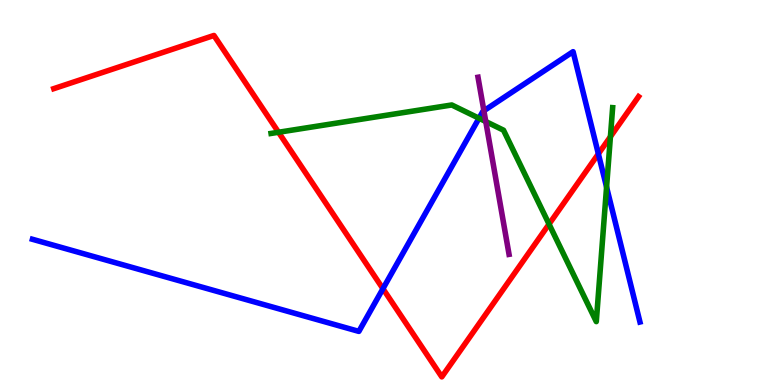[{'lines': ['blue', 'red'], 'intersections': [{'x': 4.94, 'y': 2.5}, {'x': 7.72, 'y': 6.0}]}, {'lines': ['green', 'red'], 'intersections': [{'x': 3.59, 'y': 6.56}, {'x': 7.08, 'y': 4.18}, {'x': 7.88, 'y': 6.45}]}, {'lines': ['purple', 'red'], 'intersections': []}, {'lines': ['blue', 'green'], 'intersections': [{'x': 6.18, 'y': 6.93}, {'x': 7.83, 'y': 5.14}]}, {'lines': ['blue', 'purple'], 'intersections': [{'x': 6.24, 'y': 7.12}]}, {'lines': ['green', 'purple'], 'intersections': [{'x': 6.27, 'y': 6.84}]}]